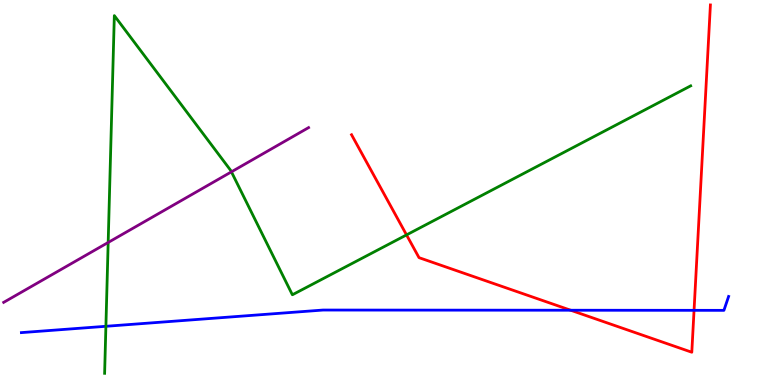[{'lines': ['blue', 'red'], 'intersections': [{'x': 7.36, 'y': 1.94}, {'x': 8.96, 'y': 1.94}]}, {'lines': ['green', 'red'], 'intersections': [{'x': 5.25, 'y': 3.9}]}, {'lines': ['purple', 'red'], 'intersections': []}, {'lines': ['blue', 'green'], 'intersections': [{'x': 1.37, 'y': 1.52}]}, {'lines': ['blue', 'purple'], 'intersections': []}, {'lines': ['green', 'purple'], 'intersections': [{'x': 1.4, 'y': 3.7}, {'x': 2.99, 'y': 5.54}]}]